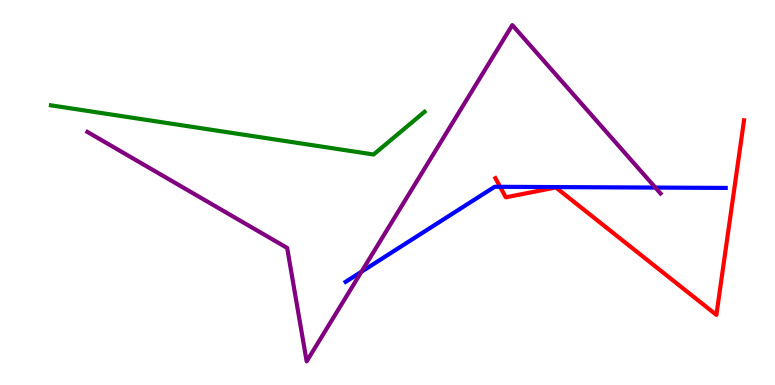[{'lines': ['blue', 'red'], 'intersections': [{'x': 6.45, 'y': 5.15}]}, {'lines': ['green', 'red'], 'intersections': []}, {'lines': ['purple', 'red'], 'intersections': []}, {'lines': ['blue', 'green'], 'intersections': []}, {'lines': ['blue', 'purple'], 'intersections': [{'x': 4.66, 'y': 2.94}, {'x': 8.46, 'y': 5.13}]}, {'lines': ['green', 'purple'], 'intersections': []}]